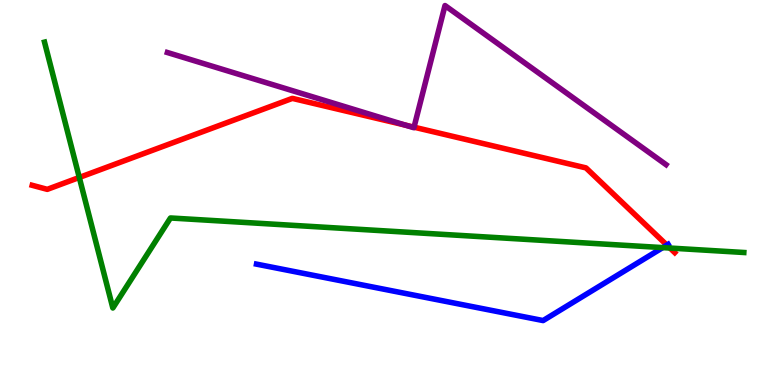[{'lines': ['blue', 'red'], 'intersections': [{'x': 8.6, 'y': 3.63}]}, {'lines': ['green', 'red'], 'intersections': [{'x': 1.02, 'y': 5.39}, {'x': 8.64, 'y': 3.56}]}, {'lines': ['purple', 'red'], 'intersections': [{'x': 5.23, 'y': 6.75}, {'x': 5.34, 'y': 6.7}]}, {'lines': ['blue', 'green'], 'intersections': [{'x': 8.55, 'y': 3.57}]}, {'lines': ['blue', 'purple'], 'intersections': []}, {'lines': ['green', 'purple'], 'intersections': []}]